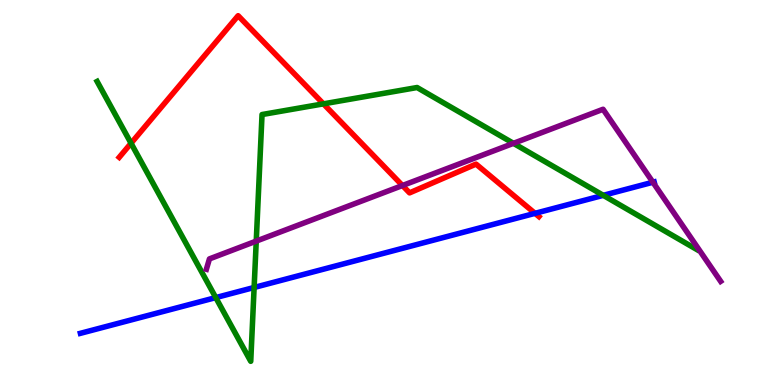[{'lines': ['blue', 'red'], 'intersections': [{'x': 6.9, 'y': 4.46}]}, {'lines': ['green', 'red'], 'intersections': [{'x': 1.69, 'y': 6.28}, {'x': 4.17, 'y': 7.3}]}, {'lines': ['purple', 'red'], 'intersections': [{'x': 5.19, 'y': 5.18}]}, {'lines': ['blue', 'green'], 'intersections': [{'x': 2.78, 'y': 2.27}, {'x': 3.28, 'y': 2.53}, {'x': 7.78, 'y': 4.93}]}, {'lines': ['blue', 'purple'], 'intersections': [{'x': 8.42, 'y': 5.27}]}, {'lines': ['green', 'purple'], 'intersections': [{'x': 3.31, 'y': 3.74}, {'x': 6.63, 'y': 6.28}]}]